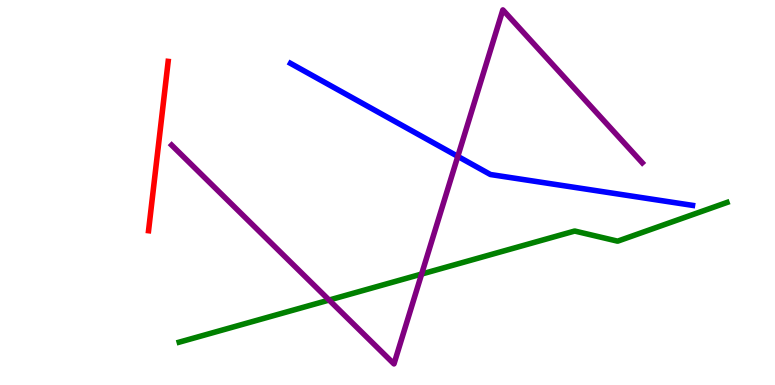[{'lines': ['blue', 'red'], 'intersections': []}, {'lines': ['green', 'red'], 'intersections': []}, {'lines': ['purple', 'red'], 'intersections': []}, {'lines': ['blue', 'green'], 'intersections': []}, {'lines': ['blue', 'purple'], 'intersections': [{'x': 5.91, 'y': 5.94}]}, {'lines': ['green', 'purple'], 'intersections': [{'x': 4.25, 'y': 2.21}, {'x': 5.44, 'y': 2.88}]}]